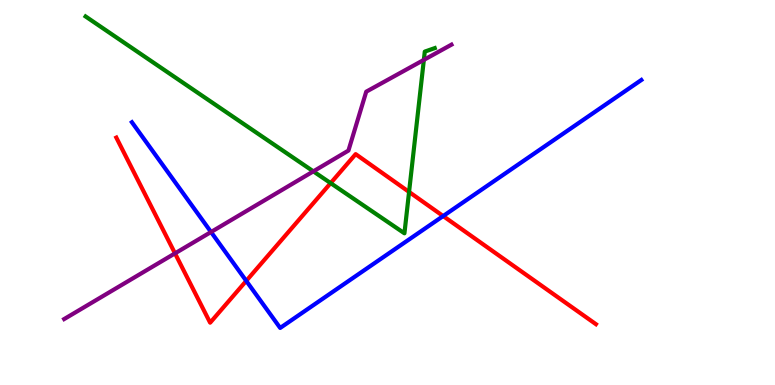[{'lines': ['blue', 'red'], 'intersections': [{'x': 3.18, 'y': 2.7}, {'x': 5.72, 'y': 4.39}]}, {'lines': ['green', 'red'], 'intersections': [{'x': 4.27, 'y': 5.24}, {'x': 5.28, 'y': 5.01}]}, {'lines': ['purple', 'red'], 'intersections': [{'x': 2.26, 'y': 3.42}]}, {'lines': ['blue', 'green'], 'intersections': []}, {'lines': ['blue', 'purple'], 'intersections': [{'x': 2.72, 'y': 3.97}]}, {'lines': ['green', 'purple'], 'intersections': [{'x': 4.04, 'y': 5.55}, {'x': 5.47, 'y': 8.44}]}]